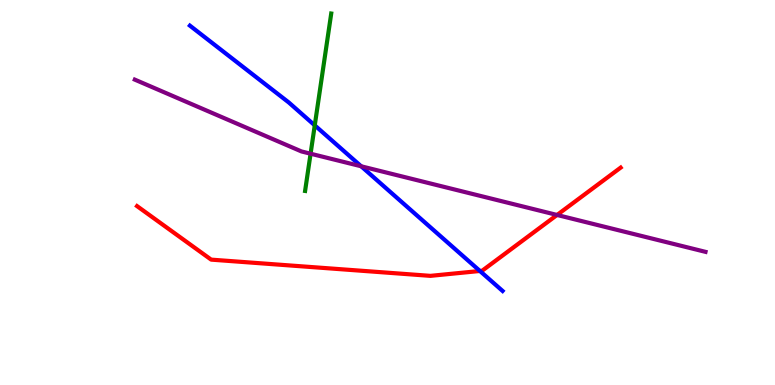[{'lines': ['blue', 'red'], 'intersections': [{'x': 6.19, 'y': 2.96}]}, {'lines': ['green', 'red'], 'intersections': []}, {'lines': ['purple', 'red'], 'intersections': [{'x': 7.19, 'y': 4.42}]}, {'lines': ['blue', 'green'], 'intersections': [{'x': 4.06, 'y': 6.74}]}, {'lines': ['blue', 'purple'], 'intersections': [{'x': 4.66, 'y': 5.68}]}, {'lines': ['green', 'purple'], 'intersections': [{'x': 4.01, 'y': 6.01}]}]